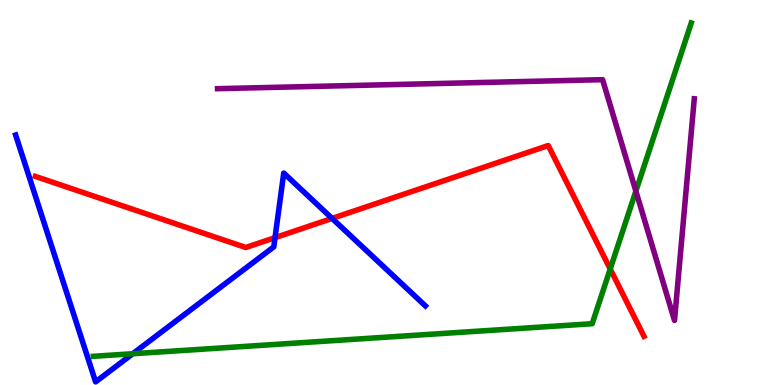[{'lines': ['blue', 'red'], 'intersections': [{'x': 3.55, 'y': 3.83}, {'x': 4.29, 'y': 4.33}]}, {'lines': ['green', 'red'], 'intersections': [{'x': 7.87, 'y': 3.01}]}, {'lines': ['purple', 'red'], 'intersections': []}, {'lines': ['blue', 'green'], 'intersections': [{'x': 1.71, 'y': 0.812}]}, {'lines': ['blue', 'purple'], 'intersections': []}, {'lines': ['green', 'purple'], 'intersections': [{'x': 8.2, 'y': 5.04}]}]